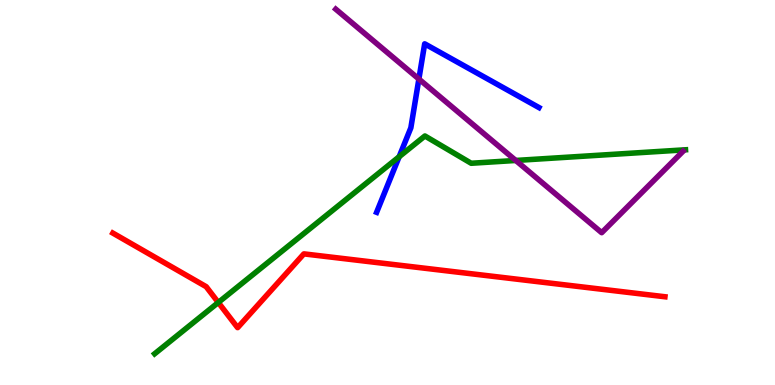[{'lines': ['blue', 'red'], 'intersections': []}, {'lines': ['green', 'red'], 'intersections': [{'x': 2.82, 'y': 2.14}]}, {'lines': ['purple', 'red'], 'intersections': []}, {'lines': ['blue', 'green'], 'intersections': [{'x': 5.15, 'y': 5.93}]}, {'lines': ['blue', 'purple'], 'intersections': [{'x': 5.4, 'y': 7.95}]}, {'lines': ['green', 'purple'], 'intersections': [{'x': 6.65, 'y': 5.83}]}]